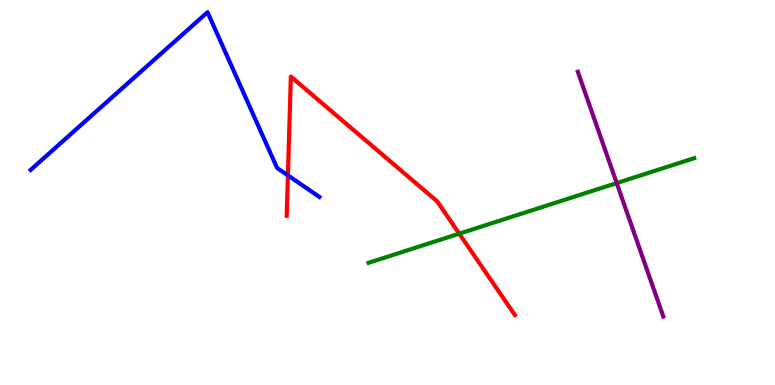[{'lines': ['blue', 'red'], 'intersections': [{'x': 3.71, 'y': 5.44}]}, {'lines': ['green', 'red'], 'intersections': [{'x': 5.93, 'y': 3.93}]}, {'lines': ['purple', 'red'], 'intersections': []}, {'lines': ['blue', 'green'], 'intersections': []}, {'lines': ['blue', 'purple'], 'intersections': []}, {'lines': ['green', 'purple'], 'intersections': [{'x': 7.96, 'y': 5.24}]}]